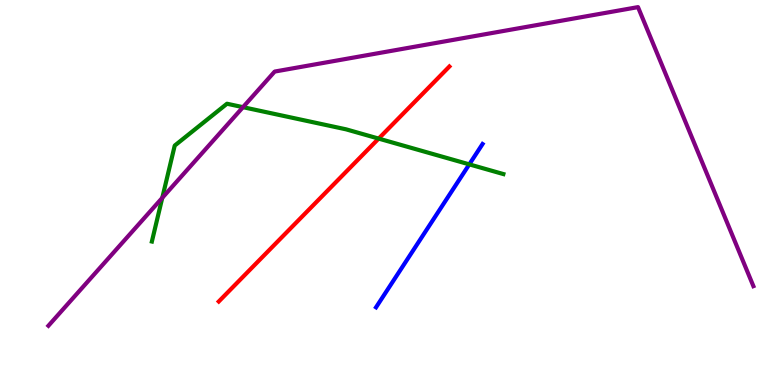[{'lines': ['blue', 'red'], 'intersections': []}, {'lines': ['green', 'red'], 'intersections': [{'x': 4.89, 'y': 6.4}]}, {'lines': ['purple', 'red'], 'intersections': []}, {'lines': ['blue', 'green'], 'intersections': [{'x': 6.06, 'y': 5.73}]}, {'lines': ['blue', 'purple'], 'intersections': []}, {'lines': ['green', 'purple'], 'intersections': [{'x': 2.09, 'y': 4.86}, {'x': 3.14, 'y': 7.22}]}]